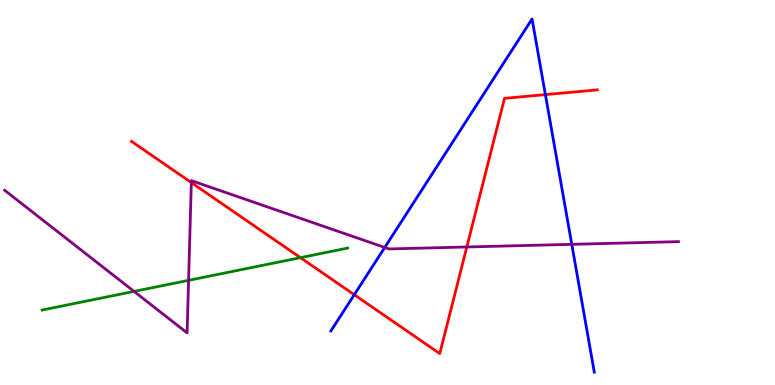[{'lines': ['blue', 'red'], 'intersections': [{'x': 4.57, 'y': 2.34}, {'x': 7.04, 'y': 7.54}]}, {'lines': ['green', 'red'], 'intersections': [{'x': 3.88, 'y': 3.31}]}, {'lines': ['purple', 'red'], 'intersections': [{'x': 2.47, 'y': 5.26}, {'x': 6.02, 'y': 3.58}]}, {'lines': ['blue', 'green'], 'intersections': []}, {'lines': ['blue', 'purple'], 'intersections': [{'x': 4.96, 'y': 3.57}, {'x': 7.38, 'y': 3.65}]}, {'lines': ['green', 'purple'], 'intersections': [{'x': 1.73, 'y': 2.43}, {'x': 2.43, 'y': 2.72}]}]